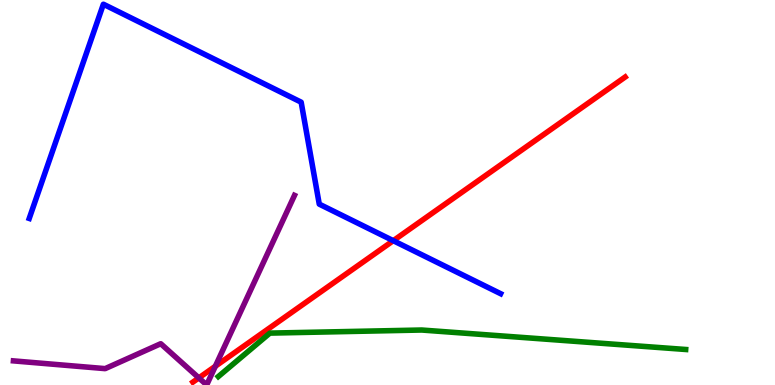[{'lines': ['blue', 'red'], 'intersections': [{'x': 5.07, 'y': 3.75}]}, {'lines': ['green', 'red'], 'intersections': []}, {'lines': ['purple', 'red'], 'intersections': [{'x': 2.57, 'y': 0.185}, {'x': 2.78, 'y': 0.487}]}, {'lines': ['blue', 'green'], 'intersections': []}, {'lines': ['blue', 'purple'], 'intersections': []}, {'lines': ['green', 'purple'], 'intersections': []}]